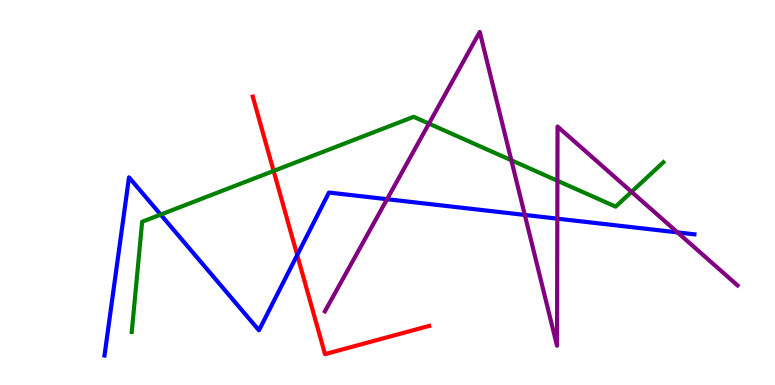[{'lines': ['blue', 'red'], 'intersections': [{'x': 3.83, 'y': 3.38}]}, {'lines': ['green', 'red'], 'intersections': [{'x': 3.53, 'y': 5.56}]}, {'lines': ['purple', 'red'], 'intersections': []}, {'lines': ['blue', 'green'], 'intersections': [{'x': 2.07, 'y': 4.43}]}, {'lines': ['blue', 'purple'], 'intersections': [{'x': 4.99, 'y': 4.83}, {'x': 6.77, 'y': 4.42}, {'x': 7.19, 'y': 4.32}, {'x': 8.74, 'y': 3.96}]}, {'lines': ['green', 'purple'], 'intersections': [{'x': 5.53, 'y': 6.79}, {'x': 6.6, 'y': 5.84}, {'x': 7.19, 'y': 5.31}, {'x': 8.15, 'y': 5.02}]}]